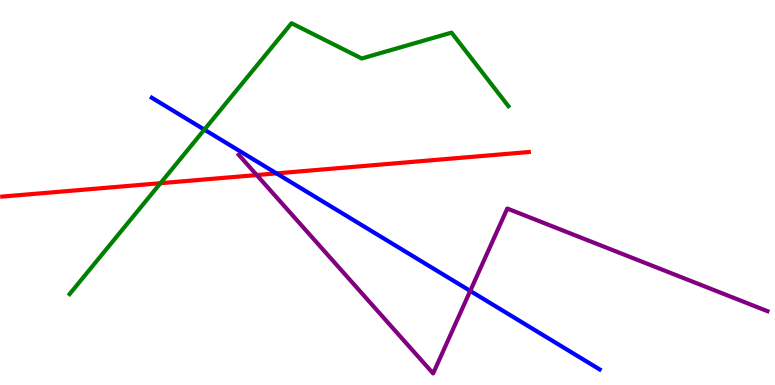[{'lines': ['blue', 'red'], 'intersections': [{'x': 3.57, 'y': 5.5}]}, {'lines': ['green', 'red'], 'intersections': [{'x': 2.07, 'y': 5.24}]}, {'lines': ['purple', 'red'], 'intersections': [{'x': 3.31, 'y': 5.45}]}, {'lines': ['blue', 'green'], 'intersections': [{'x': 2.64, 'y': 6.63}]}, {'lines': ['blue', 'purple'], 'intersections': [{'x': 6.07, 'y': 2.44}]}, {'lines': ['green', 'purple'], 'intersections': []}]